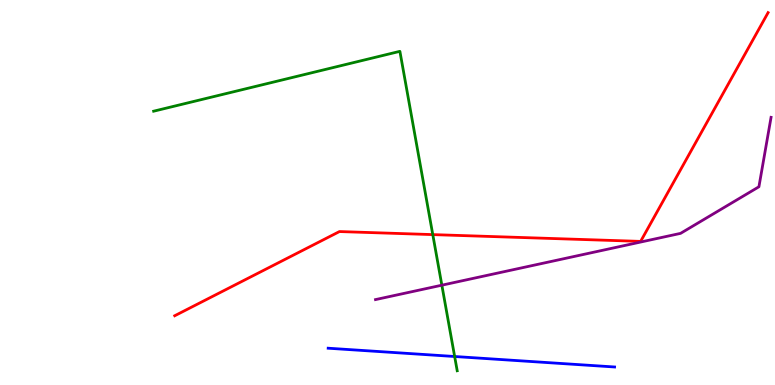[{'lines': ['blue', 'red'], 'intersections': []}, {'lines': ['green', 'red'], 'intersections': [{'x': 5.58, 'y': 3.91}]}, {'lines': ['purple', 'red'], 'intersections': []}, {'lines': ['blue', 'green'], 'intersections': [{'x': 5.87, 'y': 0.74}]}, {'lines': ['blue', 'purple'], 'intersections': []}, {'lines': ['green', 'purple'], 'intersections': [{'x': 5.7, 'y': 2.59}]}]